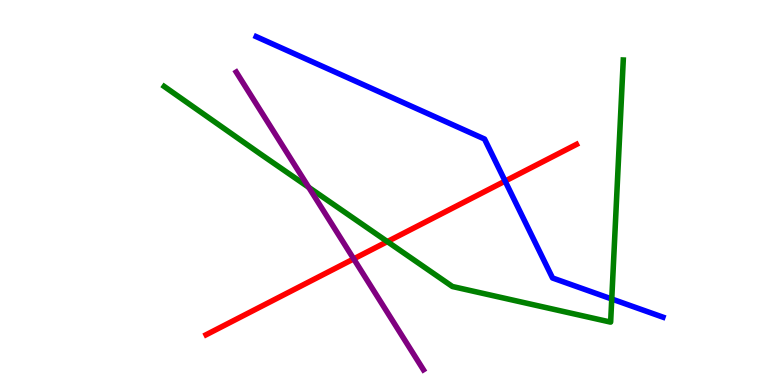[{'lines': ['blue', 'red'], 'intersections': [{'x': 6.52, 'y': 5.3}]}, {'lines': ['green', 'red'], 'intersections': [{'x': 5.0, 'y': 3.72}]}, {'lines': ['purple', 'red'], 'intersections': [{'x': 4.56, 'y': 3.28}]}, {'lines': ['blue', 'green'], 'intersections': [{'x': 7.89, 'y': 2.23}]}, {'lines': ['blue', 'purple'], 'intersections': []}, {'lines': ['green', 'purple'], 'intersections': [{'x': 3.98, 'y': 5.13}]}]